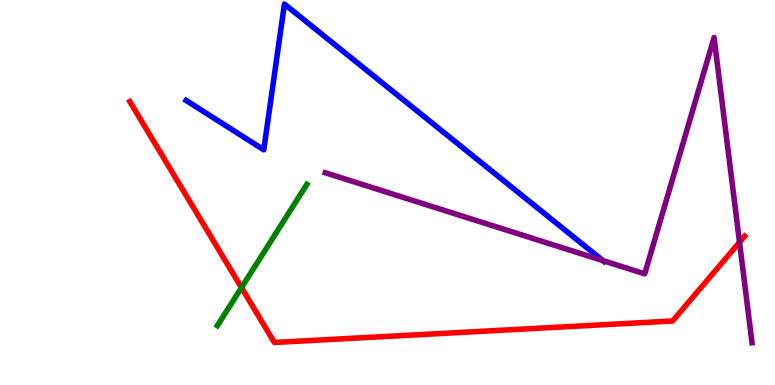[{'lines': ['blue', 'red'], 'intersections': []}, {'lines': ['green', 'red'], 'intersections': [{'x': 3.12, 'y': 2.53}]}, {'lines': ['purple', 'red'], 'intersections': [{'x': 9.54, 'y': 3.71}]}, {'lines': ['blue', 'green'], 'intersections': []}, {'lines': ['blue', 'purple'], 'intersections': [{'x': 7.78, 'y': 3.23}]}, {'lines': ['green', 'purple'], 'intersections': []}]